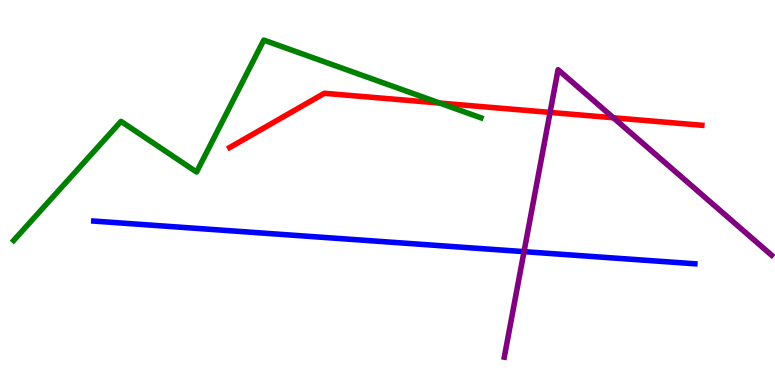[{'lines': ['blue', 'red'], 'intersections': []}, {'lines': ['green', 'red'], 'intersections': [{'x': 5.67, 'y': 7.32}]}, {'lines': ['purple', 'red'], 'intersections': [{'x': 7.1, 'y': 7.08}, {'x': 7.91, 'y': 6.94}]}, {'lines': ['blue', 'green'], 'intersections': []}, {'lines': ['blue', 'purple'], 'intersections': [{'x': 6.76, 'y': 3.46}]}, {'lines': ['green', 'purple'], 'intersections': []}]